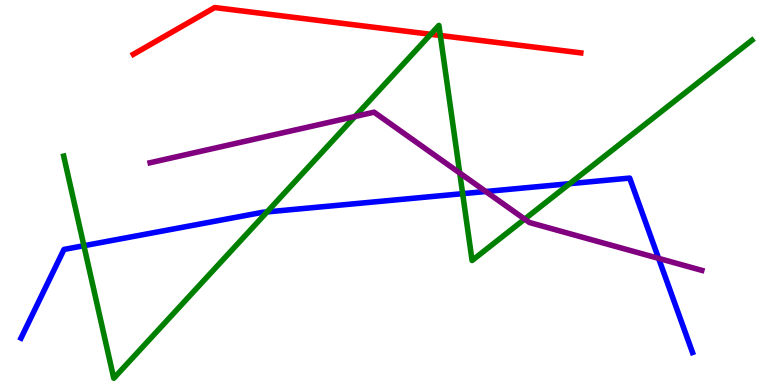[{'lines': ['blue', 'red'], 'intersections': []}, {'lines': ['green', 'red'], 'intersections': [{'x': 5.56, 'y': 9.11}, {'x': 5.68, 'y': 9.08}]}, {'lines': ['purple', 'red'], 'intersections': []}, {'lines': ['blue', 'green'], 'intersections': [{'x': 1.08, 'y': 3.62}, {'x': 3.45, 'y': 4.5}, {'x': 5.97, 'y': 4.97}, {'x': 7.35, 'y': 5.23}]}, {'lines': ['blue', 'purple'], 'intersections': [{'x': 6.27, 'y': 5.03}, {'x': 8.5, 'y': 3.29}]}, {'lines': ['green', 'purple'], 'intersections': [{'x': 4.58, 'y': 6.97}, {'x': 5.93, 'y': 5.51}, {'x': 6.77, 'y': 4.31}]}]